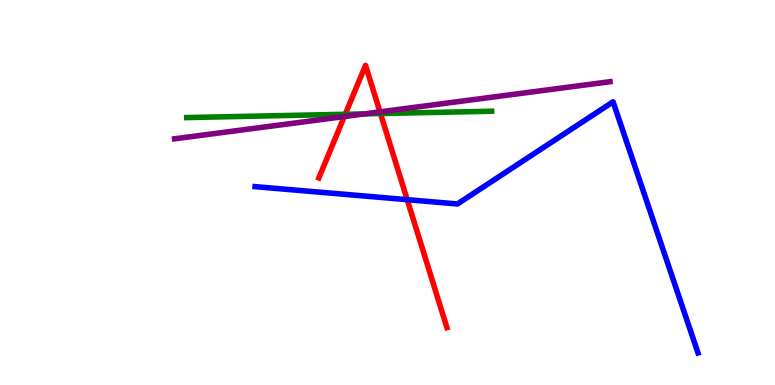[{'lines': ['blue', 'red'], 'intersections': [{'x': 5.25, 'y': 4.81}]}, {'lines': ['green', 'red'], 'intersections': [{'x': 4.45, 'y': 7.03}, {'x': 4.91, 'y': 7.05}]}, {'lines': ['purple', 'red'], 'intersections': [{'x': 4.44, 'y': 6.97}, {'x': 4.9, 'y': 7.09}]}, {'lines': ['blue', 'green'], 'intersections': []}, {'lines': ['blue', 'purple'], 'intersections': []}, {'lines': ['green', 'purple'], 'intersections': [{'x': 4.71, 'y': 7.04}]}]